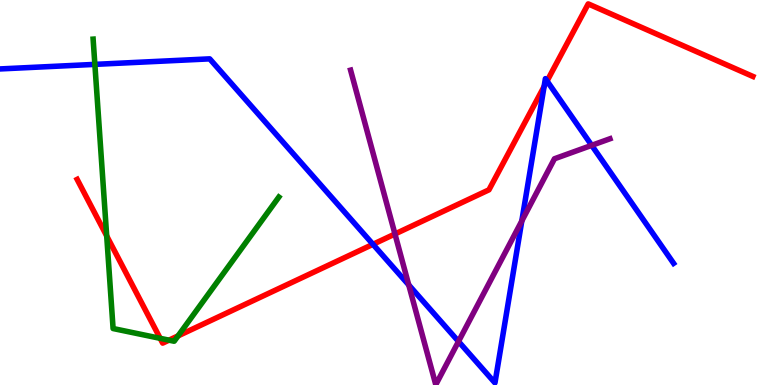[{'lines': ['blue', 'red'], 'intersections': [{'x': 4.81, 'y': 3.65}, {'x': 7.02, 'y': 7.75}, {'x': 7.06, 'y': 7.9}]}, {'lines': ['green', 'red'], 'intersections': [{'x': 1.38, 'y': 3.87}, {'x': 2.07, 'y': 1.21}, {'x': 2.18, 'y': 1.16}, {'x': 2.3, 'y': 1.28}]}, {'lines': ['purple', 'red'], 'intersections': [{'x': 5.1, 'y': 3.92}]}, {'lines': ['blue', 'green'], 'intersections': [{'x': 1.22, 'y': 8.33}]}, {'lines': ['blue', 'purple'], 'intersections': [{'x': 5.27, 'y': 2.6}, {'x': 5.92, 'y': 1.13}, {'x': 6.73, 'y': 4.26}, {'x': 7.63, 'y': 6.22}]}, {'lines': ['green', 'purple'], 'intersections': []}]